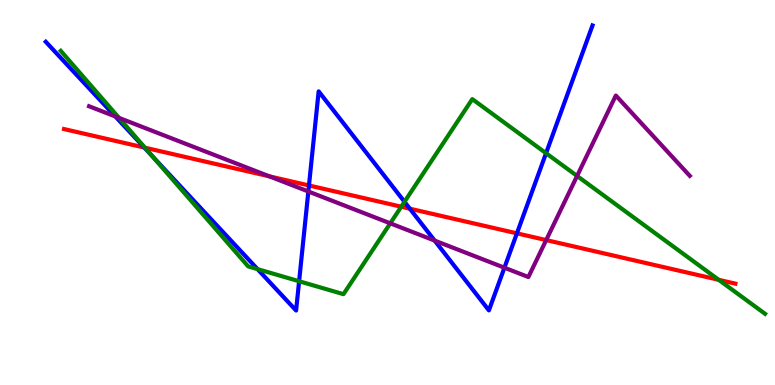[{'lines': ['blue', 'red'], 'intersections': [{'x': 1.86, 'y': 6.17}, {'x': 3.99, 'y': 5.18}, {'x': 5.29, 'y': 4.58}, {'x': 6.67, 'y': 3.94}]}, {'lines': ['green', 'red'], 'intersections': [{'x': 1.87, 'y': 6.16}, {'x': 5.18, 'y': 4.63}, {'x': 9.27, 'y': 2.73}]}, {'lines': ['purple', 'red'], 'intersections': [{'x': 3.48, 'y': 5.42}, {'x': 7.05, 'y': 3.76}]}, {'lines': ['blue', 'green'], 'intersections': [{'x': 1.96, 'y': 5.95}, {'x': 3.32, 'y': 3.01}, {'x': 3.86, 'y': 2.69}, {'x': 5.22, 'y': 4.76}, {'x': 7.05, 'y': 6.02}]}, {'lines': ['blue', 'purple'], 'intersections': [{'x': 1.49, 'y': 6.98}, {'x': 3.98, 'y': 5.03}, {'x': 5.61, 'y': 3.75}, {'x': 6.51, 'y': 3.05}]}, {'lines': ['green', 'purple'], 'intersections': [{'x': 1.54, 'y': 6.94}, {'x': 5.04, 'y': 4.2}, {'x': 7.45, 'y': 5.43}]}]